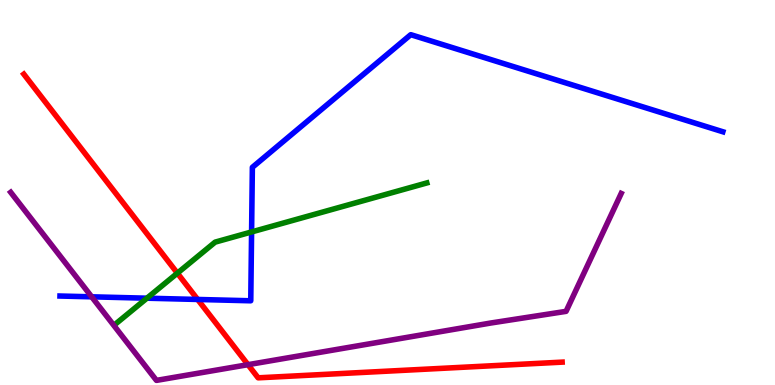[{'lines': ['blue', 'red'], 'intersections': [{'x': 2.55, 'y': 2.22}]}, {'lines': ['green', 'red'], 'intersections': [{'x': 2.29, 'y': 2.9}]}, {'lines': ['purple', 'red'], 'intersections': [{'x': 3.2, 'y': 0.528}]}, {'lines': ['blue', 'green'], 'intersections': [{'x': 1.9, 'y': 2.25}, {'x': 3.25, 'y': 3.98}]}, {'lines': ['blue', 'purple'], 'intersections': [{'x': 1.18, 'y': 2.29}]}, {'lines': ['green', 'purple'], 'intersections': []}]